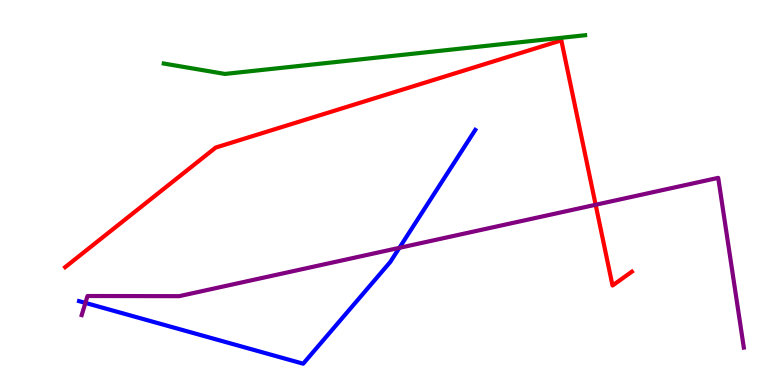[{'lines': ['blue', 'red'], 'intersections': []}, {'lines': ['green', 'red'], 'intersections': []}, {'lines': ['purple', 'red'], 'intersections': [{'x': 7.69, 'y': 4.68}]}, {'lines': ['blue', 'green'], 'intersections': []}, {'lines': ['blue', 'purple'], 'intersections': [{'x': 1.1, 'y': 2.13}, {'x': 5.15, 'y': 3.56}]}, {'lines': ['green', 'purple'], 'intersections': []}]